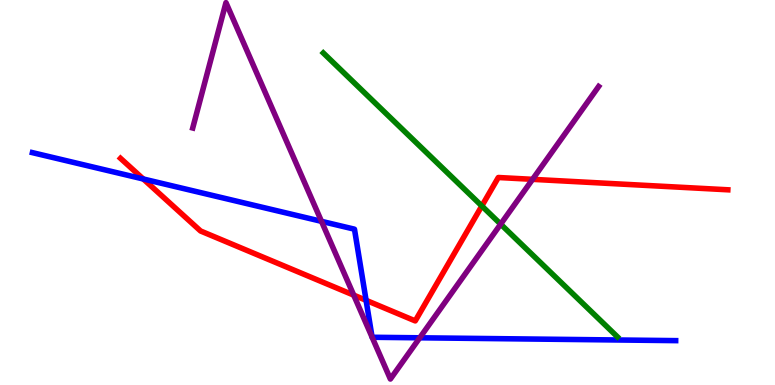[{'lines': ['blue', 'red'], 'intersections': [{'x': 1.85, 'y': 5.35}, {'x': 4.72, 'y': 2.2}]}, {'lines': ['green', 'red'], 'intersections': [{'x': 6.22, 'y': 4.65}]}, {'lines': ['purple', 'red'], 'intersections': [{'x': 4.56, 'y': 2.33}, {'x': 6.87, 'y': 5.34}]}, {'lines': ['blue', 'green'], 'intersections': []}, {'lines': ['blue', 'purple'], 'intersections': [{'x': 4.15, 'y': 4.25}, {'x': 4.8, 'y': 1.24}, {'x': 4.8, 'y': 1.24}, {'x': 5.42, 'y': 1.23}]}, {'lines': ['green', 'purple'], 'intersections': [{'x': 6.46, 'y': 4.18}]}]